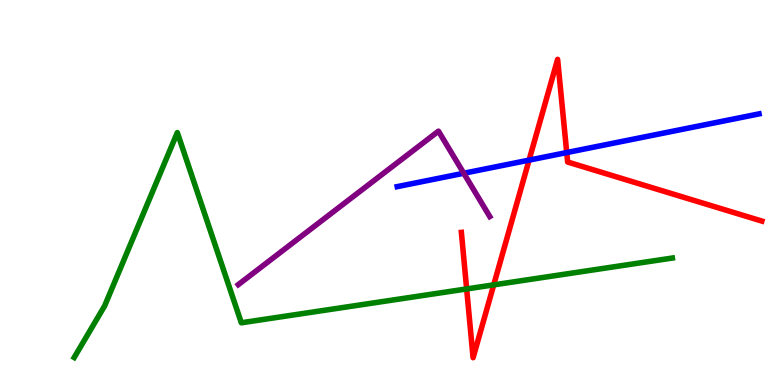[{'lines': ['blue', 'red'], 'intersections': [{'x': 6.83, 'y': 5.84}, {'x': 7.31, 'y': 6.04}]}, {'lines': ['green', 'red'], 'intersections': [{'x': 6.02, 'y': 2.5}, {'x': 6.37, 'y': 2.6}]}, {'lines': ['purple', 'red'], 'intersections': []}, {'lines': ['blue', 'green'], 'intersections': []}, {'lines': ['blue', 'purple'], 'intersections': [{'x': 5.98, 'y': 5.5}]}, {'lines': ['green', 'purple'], 'intersections': []}]